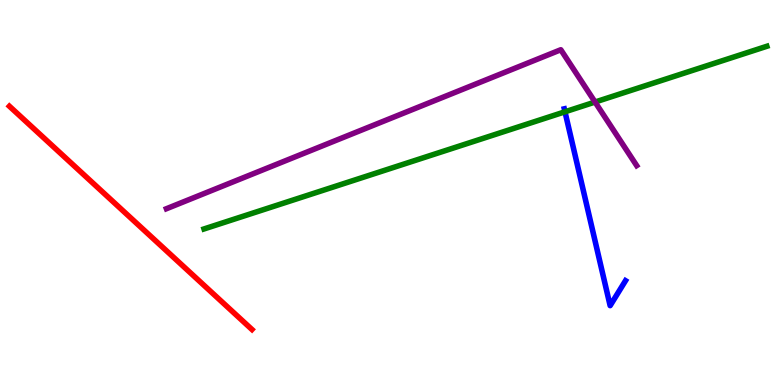[{'lines': ['blue', 'red'], 'intersections': []}, {'lines': ['green', 'red'], 'intersections': []}, {'lines': ['purple', 'red'], 'intersections': []}, {'lines': ['blue', 'green'], 'intersections': [{'x': 7.29, 'y': 7.1}]}, {'lines': ['blue', 'purple'], 'intersections': []}, {'lines': ['green', 'purple'], 'intersections': [{'x': 7.68, 'y': 7.35}]}]